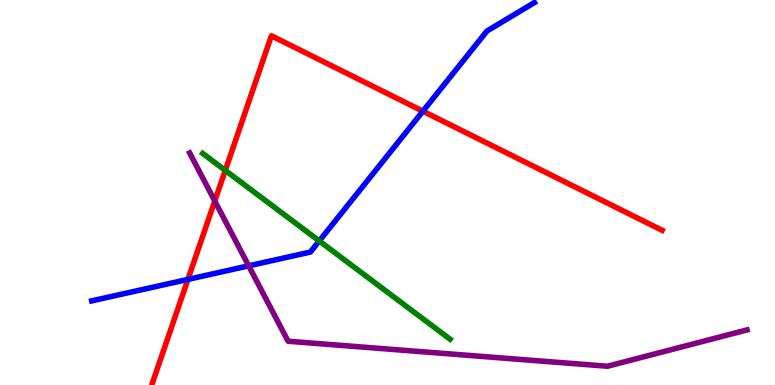[{'lines': ['blue', 'red'], 'intersections': [{'x': 2.42, 'y': 2.74}, {'x': 5.46, 'y': 7.11}]}, {'lines': ['green', 'red'], 'intersections': [{'x': 2.91, 'y': 5.57}]}, {'lines': ['purple', 'red'], 'intersections': [{'x': 2.77, 'y': 4.78}]}, {'lines': ['blue', 'green'], 'intersections': [{'x': 4.12, 'y': 3.74}]}, {'lines': ['blue', 'purple'], 'intersections': [{'x': 3.21, 'y': 3.1}]}, {'lines': ['green', 'purple'], 'intersections': []}]